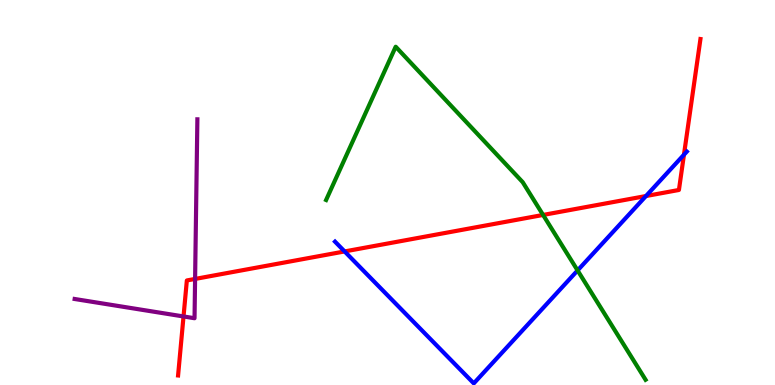[{'lines': ['blue', 'red'], 'intersections': [{'x': 4.45, 'y': 3.47}, {'x': 8.34, 'y': 4.91}, {'x': 8.83, 'y': 5.98}]}, {'lines': ['green', 'red'], 'intersections': [{'x': 7.01, 'y': 4.42}]}, {'lines': ['purple', 'red'], 'intersections': [{'x': 2.37, 'y': 1.78}, {'x': 2.52, 'y': 2.75}]}, {'lines': ['blue', 'green'], 'intersections': [{'x': 7.45, 'y': 2.98}]}, {'lines': ['blue', 'purple'], 'intersections': []}, {'lines': ['green', 'purple'], 'intersections': []}]